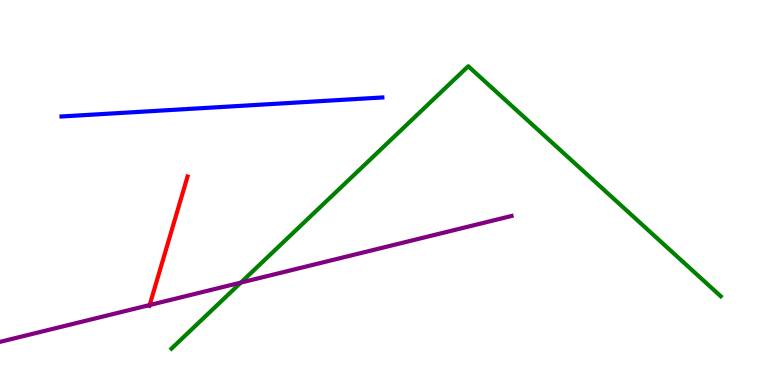[{'lines': ['blue', 'red'], 'intersections': []}, {'lines': ['green', 'red'], 'intersections': []}, {'lines': ['purple', 'red'], 'intersections': [{'x': 1.93, 'y': 2.08}]}, {'lines': ['blue', 'green'], 'intersections': []}, {'lines': ['blue', 'purple'], 'intersections': []}, {'lines': ['green', 'purple'], 'intersections': [{'x': 3.11, 'y': 2.66}]}]